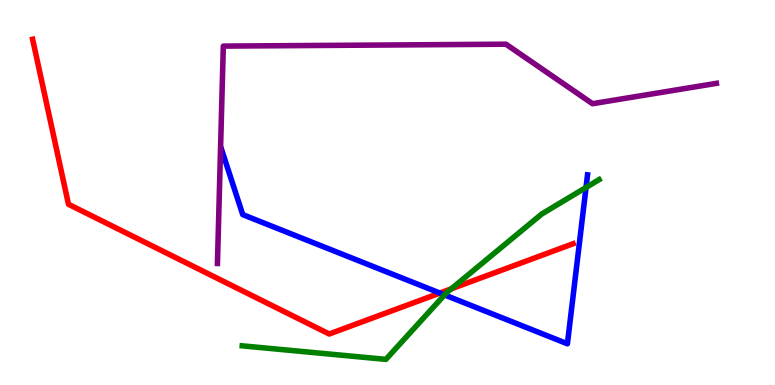[{'lines': ['blue', 'red'], 'intersections': [{'x': 5.68, 'y': 2.39}]}, {'lines': ['green', 'red'], 'intersections': [{'x': 5.82, 'y': 2.5}]}, {'lines': ['purple', 'red'], 'intersections': []}, {'lines': ['blue', 'green'], 'intersections': [{'x': 5.74, 'y': 2.34}, {'x': 7.56, 'y': 5.13}]}, {'lines': ['blue', 'purple'], 'intersections': []}, {'lines': ['green', 'purple'], 'intersections': []}]